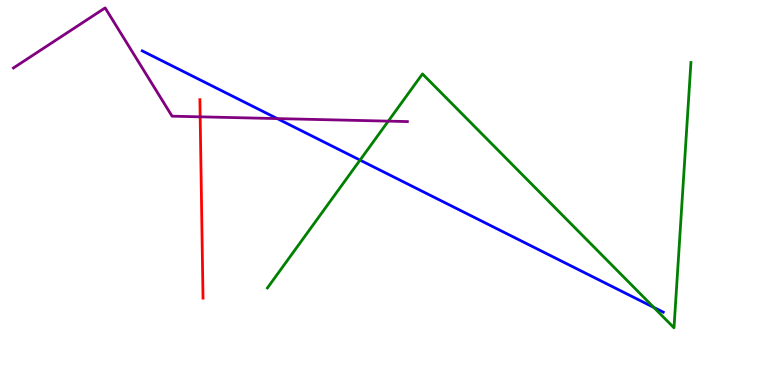[{'lines': ['blue', 'red'], 'intersections': []}, {'lines': ['green', 'red'], 'intersections': []}, {'lines': ['purple', 'red'], 'intersections': [{'x': 2.58, 'y': 6.97}]}, {'lines': ['blue', 'green'], 'intersections': [{'x': 4.65, 'y': 5.84}, {'x': 8.44, 'y': 2.01}]}, {'lines': ['blue', 'purple'], 'intersections': [{'x': 3.58, 'y': 6.92}]}, {'lines': ['green', 'purple'], 'intersections': [{'x': 5.01, 'y': 6.85}]}]